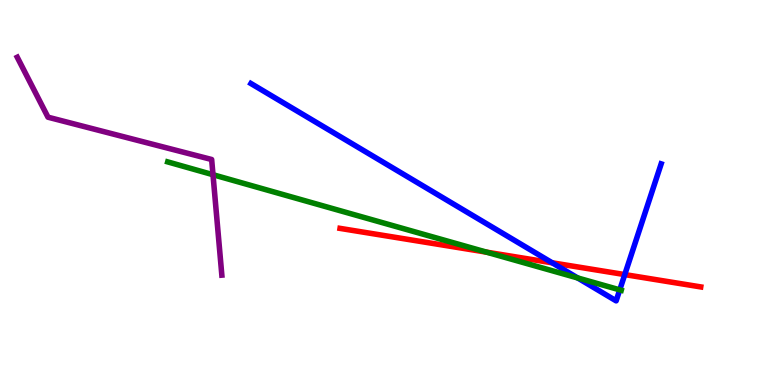[{'lines': ['blue', 'red'], 'intersections': [{'x': 7.13, 'y': 3.17}, {'x': 8.06, 'y': 2.87}]}, {'lines': ['green', 'red'], 'intersections': [{'x': 6.28, 'y': 3.45}]}, {'lines': ['purple', 'red'], 'intersections': []}, {'lines': ['blue', 'green'], 'intersections': [{'x': 7.45, 'y': 2.78}, {'x': 8.0, 'y': 2.47}]}, {'lines': ['blue', 'purple'], 'intersections': []}, {'lines': ['green', 'purple'], 'intersections': [{'x': 2.75, 'y': 5.46}]}]